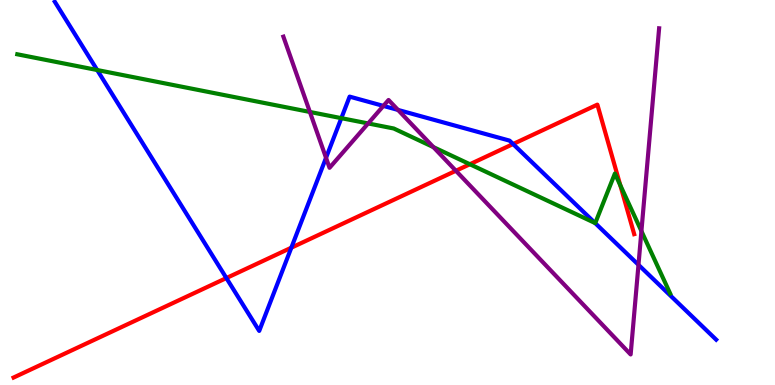[{'lines': ['blue', 'red'], 'intersections': [{'x': 2.92, 'y': 2.78}, {'x': 3.76, 'y': 3.57}, {'x': 6.62, 'y': 6.26}]}, {'lines': ['green', 'red'], 'intersections': [{'x': 6.06, 'y': 5.73}, {'x': 8.0, 'y': 5.19}]}, {'lines': ['purple', 'red'], 'intersections': [{'x': 5.88, 'y': 5.56}]}, {'lines': ['blue', 'green'], 'intersections': [{'x': 1.25, 'y': 8.18}, {'x': 4.4, 'y': 6.93}, {'x': 7.68, 'y': 4.21}]}, {'lines': ['blue', 'purple'], 'intersections': [{'x': 4.21, 'y': 5.9}, {'x': 4.95, 'y': 7.25}, {'x': 5.14, 'y': 7.14}, {'x': 8.24, 'y': 3.12}]}, {'lines': ['green', 'purple'], 'intersections': [{'x': 4.0, 'y': 7.09}, {'x': 4.75, 'y': 6.79}, {'x': 5.59, 'y': 6.18}, {'x': 8.28, 'y': 4.0}]}]